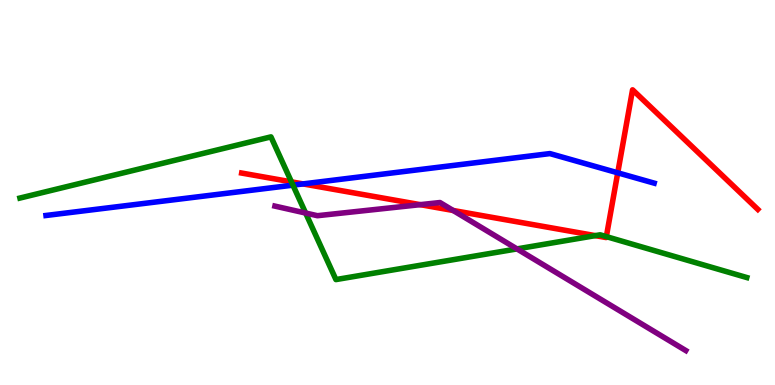[{'lines': ['blue', 'red'], 'intersections': [{'x': 3.91, 'y': 5.22}, {'x': 7.97, 'y': 5.51}]}, {'lines': ['green', 'red'], 'intersections': [{'x': 3.76, 'y': 5.28}, {'x': 7.68, 'y': 3.88}, {'x': 7.82, 'y': 3.85}]}, {'lines': ['purple', 'red'], 'intersections': [{'x': 5.42, 'y': 4.68}, {'x': 5.85, 'y': 4.53}]}, {'lines': ['blue', 'green'], 'intersections': [{'x': 3.78, 'y': 5.19}]}, {'lines': ['blue', 'purple'], 'intersections': []}, {'lines': ['green', 'purple'], 'intersections': [{'x': 3.94, 'y': 4.47}, {'x': 6.67, 'y': 3.53}]}]